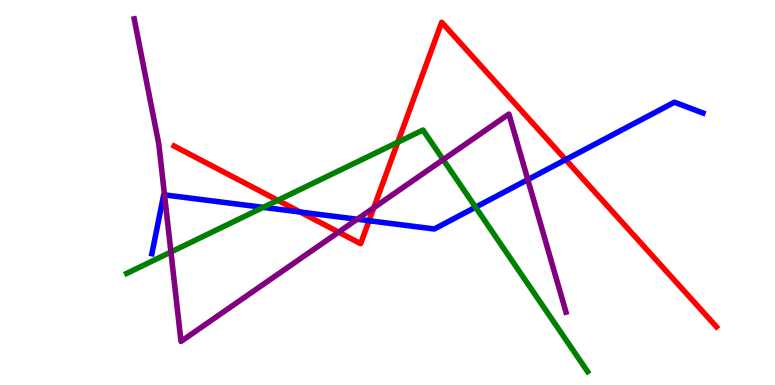[{'lines': ['blue', 'red'], 'intersections': [{'x': 3.87, 'y': 4.49}, {'x': 4.76, 'y': 4.27}, {'x': 7.3, 'y': 5.85}]}, {'lines': ['green', 'red'], 'intersections': [{'x': 3.58, 'y': 4.8}, {'x': 5.13, 'y': 6.31}]}, {'lines': ['purple', 'red'], 'intersections': [{'x': 4.37, 'y': 3.97}, {'x': 4.82, 'y': 4.6}]}, {'lines': ['blue', 'green'], 'intersections': [{'x': 3.4, 'y': 4.61}, {'x': 6.14, 'y': 4.62}]}, {'lines': ['blue', 'purple'], 'intersections': [{'x': 2.12, 'y': 4.94}, {'x': 4.61, 'y': 4.31}, {'x': 6.81, 'y': 5.33}]}, {'lines': ['green', 'purple'], 'intersections': [{'x': 2.21, 'y': 3.45}, {'x': 5.72, 'y': 5.85}]}]